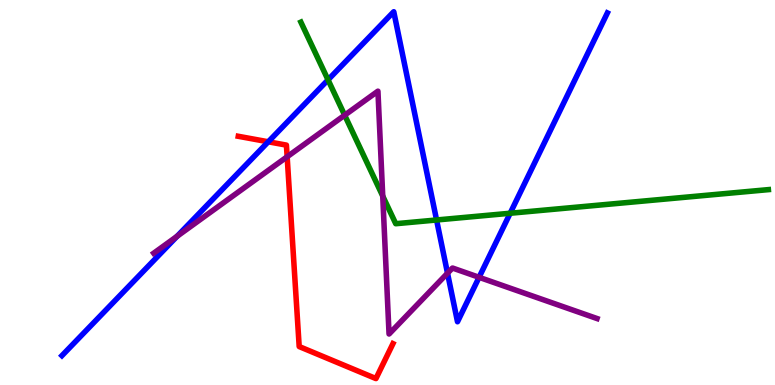[{'lines': ['blue', 'red'], 'intersections': [{'x': 3.46, 'y': 6.32}]}, {'lines': ['green', 'red'], 'intersections': []}, {'lines': ['purple', 'red'], 'intersections': [{'x': 3.71, 'y': 5.93}]}, {'lines': ['blue', 'green'], 'intersections': [{'x': 4.23, 'y': 7.93}, {'x': 5.63, 'y': 4.29}, {'x': 6.58, 'y': 4.46}]}, {'lines': ['blue', 'purple'], 'intersections': [{'x': 2.29, 'y': 3.86}, {'x': 5.77, 'y': 2.9}, {'x': 6.18, 'y': 2.8}]}, {'lines': ['green', 'purple'], 'intersections': [{'x': 4.45, 'y': 7.01}, {'x': 4.94, 'y': 4.91}]}]